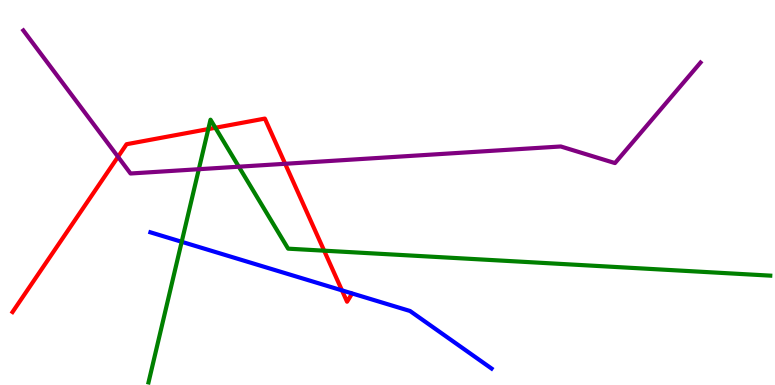[{'lines': ['blue', 'red'], 'intersections': [{'x': 4.41, 'y': 2.46}]}, {'lines': ['green', 'red'], 'intersections': [{'x': 2.69, 'y': 6.65}, {'x': 2.78, 'y': 6.68}, {'x': 4.18, 'y': 3.49}]}, {'lines': ['purple', 'red'], 'intersections': [{'x': 1.52, 'y': 5.93}, {'x': 3.68, 'y': 5.75}]}, {'lines': ['blue', 'green'], 'intersections': [{'x': 2.34, 'y': 3.72}]}, {'lines': ['blue', 'purple'], 'intersections': []}, {'lines': ['green', 'purple'], 'intersections': [{'x': 2.57, 'y': 5.61}, {'x': 3.08, 'y': 5.67}]}]